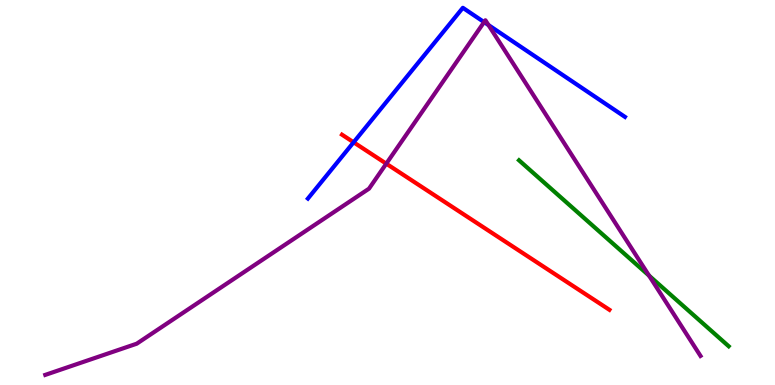[{'lines': ['blue', 'red'], 'intersections': [{'x': 4.56, 'y': 6.3}]}, {'lines': ['green', 'red'], 'intersections': []}, {'lines': ['purple', 'red'], 'intersections': [{'x': 4.98, 'y': 5.75}]}, {'lines': ['blue', 'green'], 'intersections': []}, {'lines': ['blue', 'purple'], 'intersections': [{'x': 6.25, 'y': 9.43}, {'x': 6.3, 'y': 9.35}]}, {'lines': ['green', 'purple'], 'intersections': [{'x': 8.37, 'y': 2.84}]}]